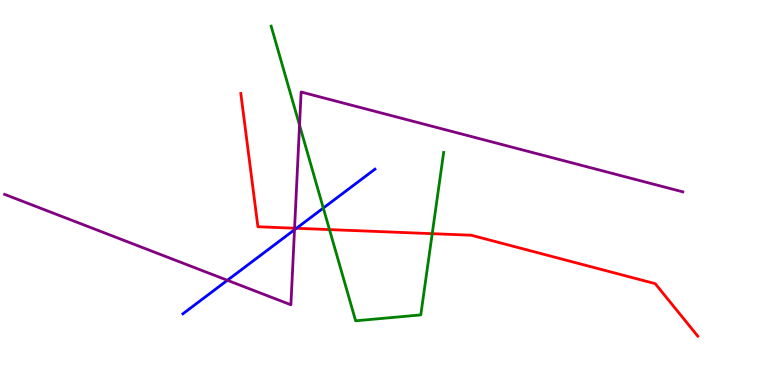[{'lines': ['blue', 'red'], 'intersections': [{'x': 3.83, 'y': 4.07}]}, {'lines': ['green', 'red'], 'intersections': [{'x': 4.25, 'y': 4.04}, {'x': 5.58, 'y': 3.93}]}, {'lines': ['purple', 'red'], 'intersections': [{'x': 3.8, 'y': 4.07}]}, {'lines': ['blue', 'green'], 'intersections': [{'x': 4.17, 'y': 4.6}]}, {'lines': ['blue', 'purple'], 'intersections': [{'x': 2.93, 'y': 2.72}, {'x': 3.8, 'y': 4.03}]}, {'lines': ['green', 'purple'], 'intersections': [{'x': 3.86, 'y': 6.75}]}]